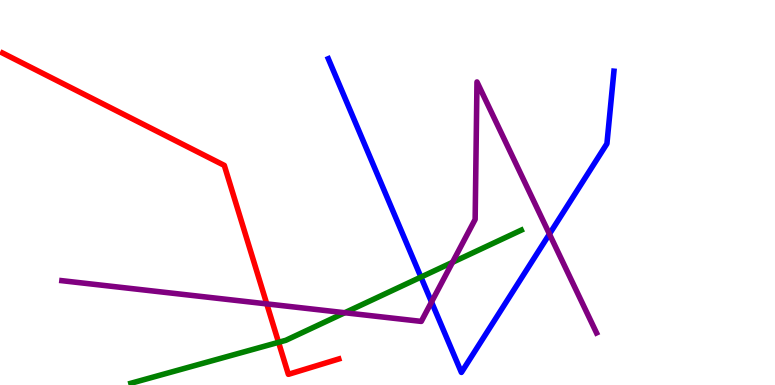[{'lines': ['blue', 'red'], 'intersections': []}, {'lines': ['green', 'red'], 'intersections': [{'x': 3.59, 'y': 1.11}]}, {'lines': ['purple', 'red'], 'intersections': [{'x': 3.44, 'y': 2.11}]}, {'lines': ['blue', 'green'], 'intersections': [{'x': 5.43, 'y': 2.8}]}, {'lines': ['blue', 'purple'], 'intersections': [{'x': 5.57, 'y': 2.16}, {'x': 7.09, 'y': 3.92}]}, {'lines': ['green', 'purple'], 'intersections': [{'x': 4.45, 'y': 1.88}, {'x': 5.84, 'y': 3.19}]}]